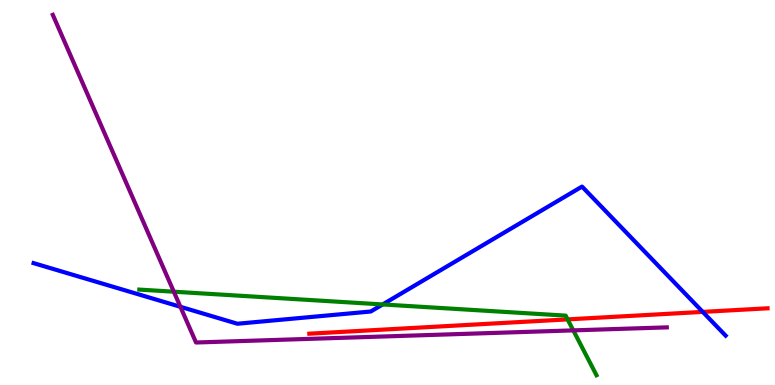[{'lines': ['blue', 'red'], 'intersections': [{'x': 9.07, 'y': 1.9}]}, {'lines': ['green', 'red'], 'intersections': [{'x': 7.32, 'y': 1.7}]}, {'lines': ['purple', 'red'], 'intersections': []}, {'lines': ['blue', 'green'], 'intersections': [{'x': 4.94, 'y': 2.09}]}, {'lines': ['blue', 'purple'], 'intersections': [{'x': 2.33, 'y': 2.03}]}, {'lines': ['green', 'purple'], 'intersections': [{'x': 2.24, 'y': 2.42}, {'x': 7.4, 'y': 1.42}]}]